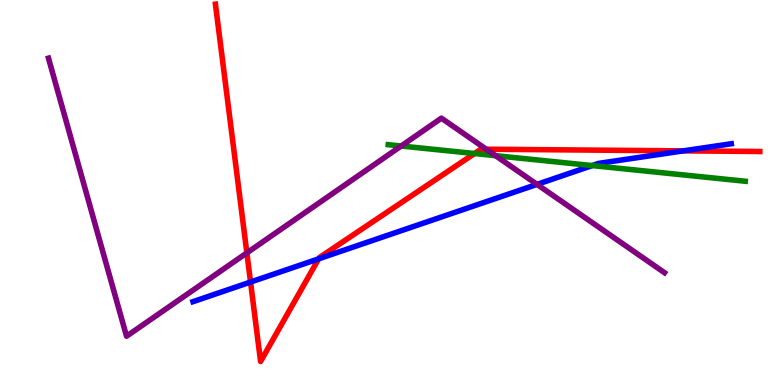[{'lines': ['blue', 'red'], 'intersections': [{'x': 3.23, 'y': 2.67}, {'x': 4.11, 'y': 3.28}, {'x': 8.82, 'y': 6.08}]}, {'lines': ['green', 'red'], 'intersections': [{'x': 6.12, 'y': 6.01}]}, {'lines': ['purple', 'red'], 'intersections': [{'x': 3.19, 'y': 3.43}, {'x': 6.27, 'y': 6.12}]}, {'lines': ['blue', 'green'], 'intersections': [{'x': 7.64, 'y': 5.7}]}, {'lines': ['blue', 'purple'], 'intersections': [{'x': 6.93, 'y': 5.21}]}, {'lines': ['green', 'purple'], 'intersections': [{'x': 5.18, 'y': 6.21}, {'x': 6.39, 'y': 5.96}]}]